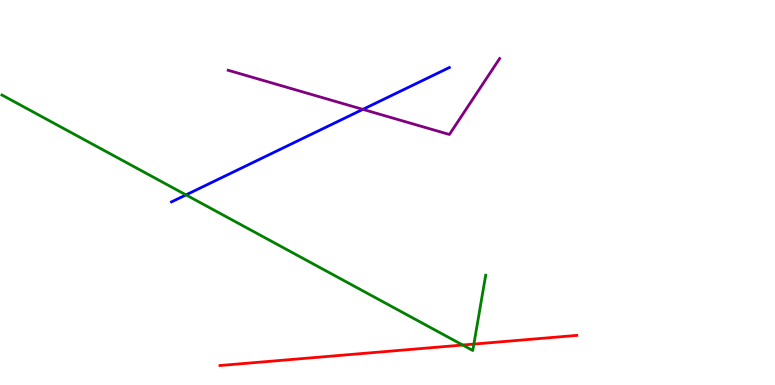[{'lines': ['blue', 'red'], 'intersections': []}, {'lines': ['green', 'red'], 'intersections': [{'x': 5.97, 'y': 1.04}, {'x': 6.11, 'y': 1.06}]}, {'lines': ['purple', 'red'], 'intersections': []}, {'lines': ['blue', 'green'], 'intersections': [{'x': 2.4, 'y': 4.94}]}, {'lines': ['blue', 'purple'], 'intersections': [{'x': 4.68, 'y': 7.16}]}, {'lines': ['green', 'purple'], 'intersections': []}]